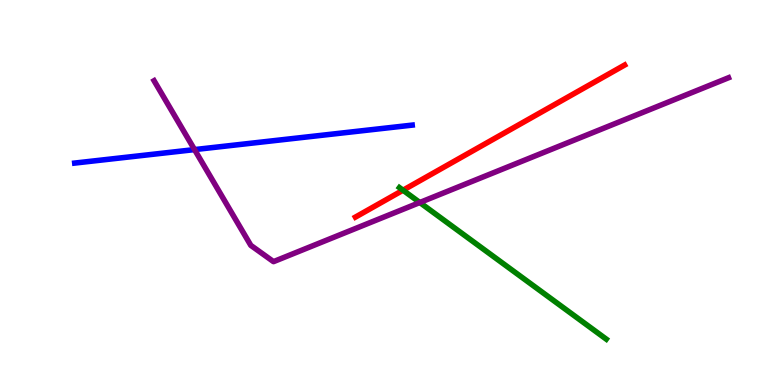[{'lines': ['blue', 'red'], 'intersections': []}, {'lines': ['green', 'red'], 'intersections': [{'x': 5.2, 'y': 5.06}]}, {'lines': ['purple', 'red'], 'intersections': []}, {'lines': ['blue', 'green'], 'intersections': []}, {'lines': ['blue', 'purple'], 'intersections': [{'x': 2.51, 'y': 6.11}]}, {'lines': ['green', 'purple'], 'intersections': [{'x': 5.42, 'y': 4.74}]}]